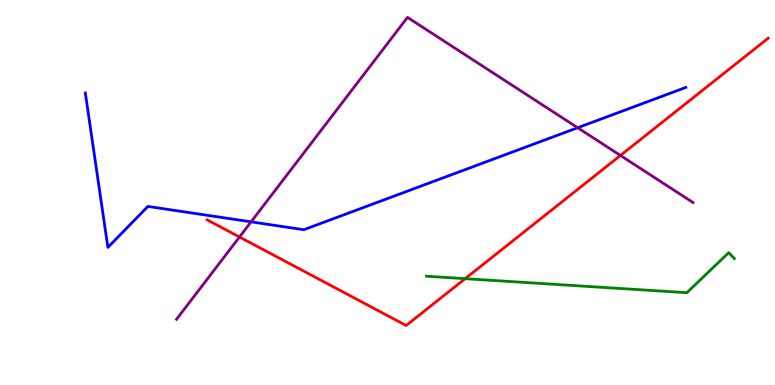[{'lines': ['blue', 'red'], 'intersections': []}, {'lines': ['green', 'red'], 'intersections': [{'x': 6.0, 'y': 2.76}]}, {'lines': ['purple', 'red'], 'intersections': [{'x': 3.09, 'y': 3.84}, {'x': 8.01, 'y': 5.96}]}, {'lines': ['blue', 'green'], 'intersections': []}, {'lines': ['blue', 'purple'], 'intersections': [{'x': 3.24, 'y': 4.24}, {'x': 7.45, 'y': 6.68}]}, {'lines': ['green', 'purple'], 'intersections': []}]